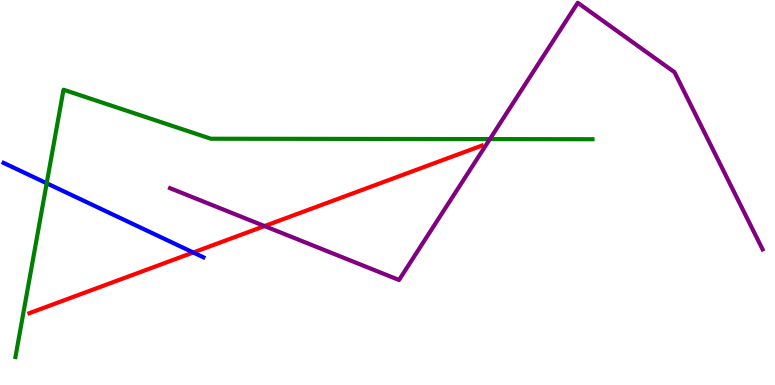[{'lines': ['blue', 'red'], 'intersections': [{'x': 2.49, 'y': 3.44}]}, {'lines': ['green', 'red'], 'intersections': []}, {'lines': ['purple', 'red'], 'intersections': [{'x': 3.41, 'y': 4.13}]}, {'lines': ['blue', 'green'], 'intersections': [{'x': 0.602, 'y': 5.24}]}, {'lines': ['blue', 'purple'], 'intersections': []}, {'lines': ['green', 'purple'], 'intersections': [{'x': 6.32, 'y': 6.39}]}]